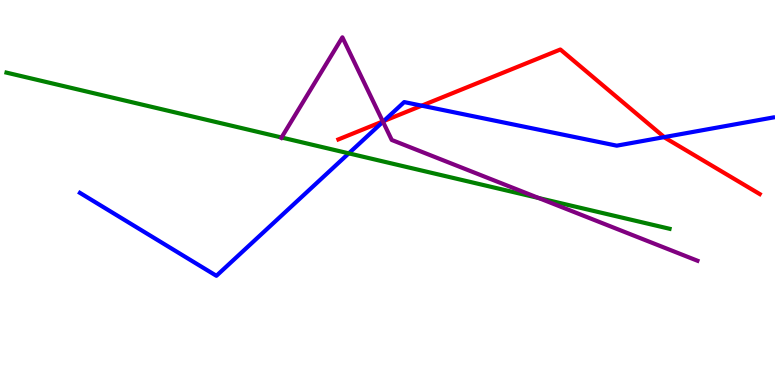[{'lines': ['blue', 'red'], 'intersections': [{'x': 4.95, 'y': 6.86}, {'x': 5.44, 'y': 7.26}, {'x': 8.57, 'y': 6.44}]}, {'lines': ['green', 'red'], 'intersections': []}, {'lines': ['purple', 'red'], 'intersections': [{'x': 4.94, 'y': 6.85}]}, {'lines': ['blue', 'green'], 'intersections': [{'x': 4.5, 'y': 6.02}]}, {'lines': ['blue', 'purple'], 'intersections': [{'x': 4.94, 'y': 6.84}]}, {'lines': ['green', 'purple'], 'intersections': [{'x': 3.63, 'y': 6.43}, {'x': 6.95, 'y': 4.86}]}]